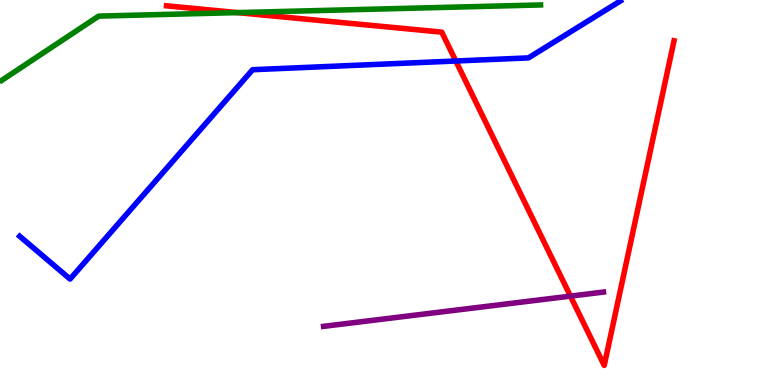[{'lines': ['blue', 'red'], 'intersections': [{'x': 5.88, 'y': 8.42}]}, {'lines': ['green', 'red'], 'intersections': [{'x': 3.06, 'y': 9.67}]}, {'lines': ['purple', 'red'], 'intersections': [{'x': 7.36, 'y': 2.31}]}, {'lines': ['blue', 'green'], 'intersections': []}, {'lines': ['blue', 'purple'], 'intersections': []}, {'lines': ['green', 'purple'], 'intersections': []}]